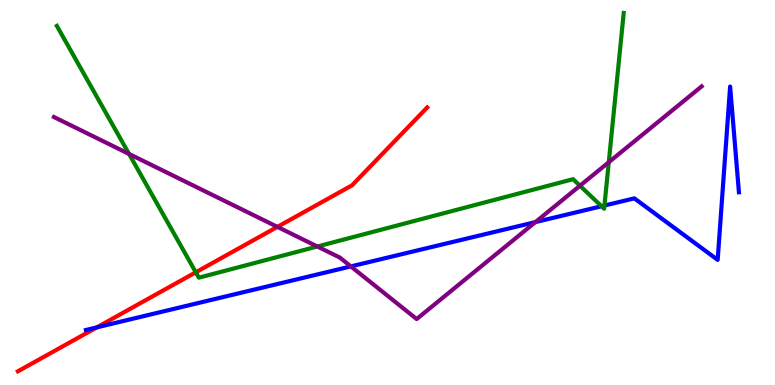[{'lines': ['blue', 'red'], 'intersections': [{'x': 1.25, 'y': 1.5}]}, {'lines': ['green', 'red'], 'intersections': [{'x': 2.53, 'y': 2.93}]}, {'lines': ['purple', 'red'], 'intersections': [{'x': 3.58, 'y': 4.11}]}, {'lines': ['blue', 'green'], 'intersections': [{'x': 7.76, 'y': 4.64}, {'x': 7.8, 'y': 4.66}]}, {'lines': ['blue', 'purple'], 'intersections': [{'x': 4.53, 'y': 3.08}, {'x': 6.91, 'y': 4.23}]}, {'lines': ['green', 'purple'], 'intersections': [{'x': 1.67, 'y': 6.0}, {'x': 4.09, 'y': 3.6}, {'x': 7.48, 'y': 5.18}, {'x': 7.86, 'y': 5.79}]}]